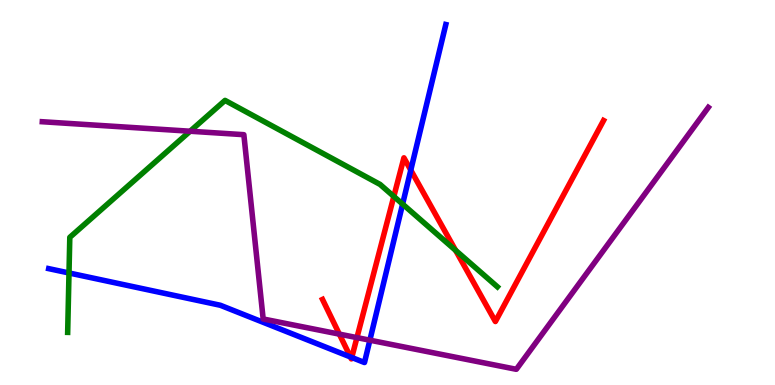[{'lines': ['blue', 'red'], 'intersections': [{'x': 4.52, 'y': 0.729}, {'x': 4.54, 'y': 0.715}, {'x': 5.3, 'y': 5.58}]}, {'lines': ['green', 'red'], 'intersections': [{'x': 5.08, 'y': 4.9}, {'x': 5.88, 'y': 3.5}]}, {'lines': ['purple', 'red'], 'intersections': [{'x': 4.38, 'y': 1.32}, {'x': 4.61, 'y': 1.23}]}, {'lines': ['blue', 'green'], 'intersections': [{'x': 0.89, 'y': 2.91}, {'x': 5.19, 'y': 4.7}]}, {'lines': ['blue', 'purple'], 'intersections': [{'x': 4.77, 'y': 1.16}]}, {'lines': ['green', 'purple'], 'intersections': [{'x': 2.45, 'y': 6.59}]}]